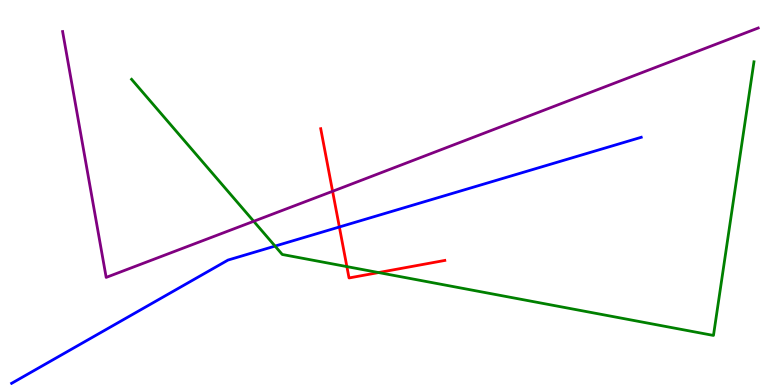[{'lines': ['blue', 'red'], 'intersections': [{'x': 4.38, 'y': 4.1}]}, {'lines': ['green', 'red'], 'intersections': [{'x': 4.48, 'y': 3.08}, {'x': 4.88, 'y': 2.92}]}, {'lines': ['purple', 'red'], 'intersections': [{'x': 4.29, 'y': 5.03}]}, {'lines': ['blue', 'green'], 'intersections': [{'x': 3.55, 'y': 3.61}]}, {'lines': ['blue', 'purple'], 'intersections': []}, {'lines': ['green', 'purple'], 'intersections': [{'x': 3.27, 'y': 4.25}]}]